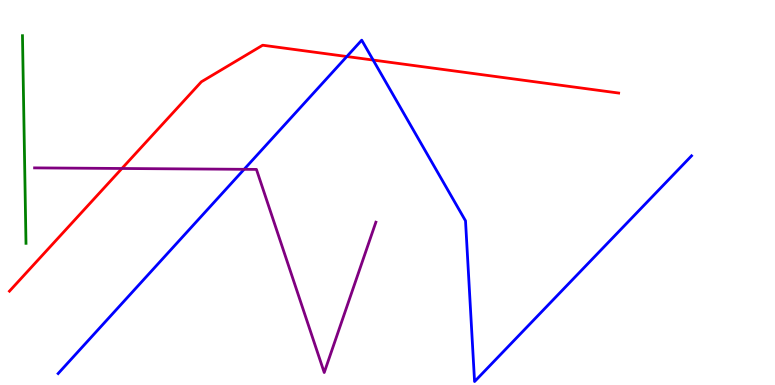[{'lines': ['blue', 'red'], 'intersections': [{'x': 4.48, 'y': 8.53}, {'x': 4.81, 'y': 8.44}]}, {'lines': ['green', 'red'], 'intersections': []}, {'lines': ['purple', 'red'], 'intersections': [{'x': 1.57, 'y': 5.62}]}, {'lines': ['blue', 'green'], 'intersections': []}, {'lines': ['blue', 'purple'], 'intersections': [{'x': 3.15, 'y': 5.6}]}, {'lines': ['green', 'purple'], 'intersections': []}]